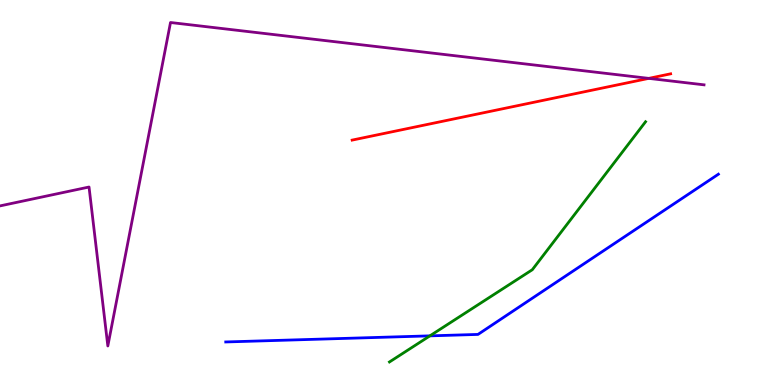[{'lines': ['blue', 'red'], 'intersections': []}, {'lines': ['green', 'red'], 'intersections': []}, {'lines': ['purple', 'red'], 'intersections': [{'x': 8.37, 'y': 7.96}]}, {'lines': ['blue', 'green'], 'intersections': [{'x': 5.55, 'y': 1.28}]}, {'lines': ['blue', 'purple'], 'intersections': []}, {'lines': ['green', 'purple'], 'intersections': []}]